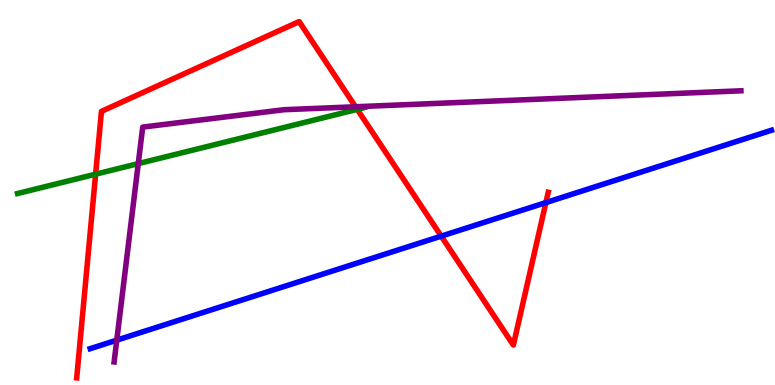[{'lines': ['blue', 'red'], 'intersections': [{'x': 5.69, 'y': 3.87}, {'x': 7.04, 'y': 4.74}]}, {'lines': ['green', 'red'], 'intersections': [{'x': 1.23, 'y': 5.48}, {'x': 4.61, 'y': 7.16}]}, {'lines': ['purple', 'red'], 'intersections': [{'x': 4.59, 'y': 7.23}]}, {'lines': ['blue', 'green'], 'intersections': []}, {'lines': ['blue', 'purple'], 'intersections': [{'x': 1.51, 'y': 1.16}]}, {'lines': ['green', 'purple'], 'intersections': [{'x': 1.78, 'y': 5.75}]}]